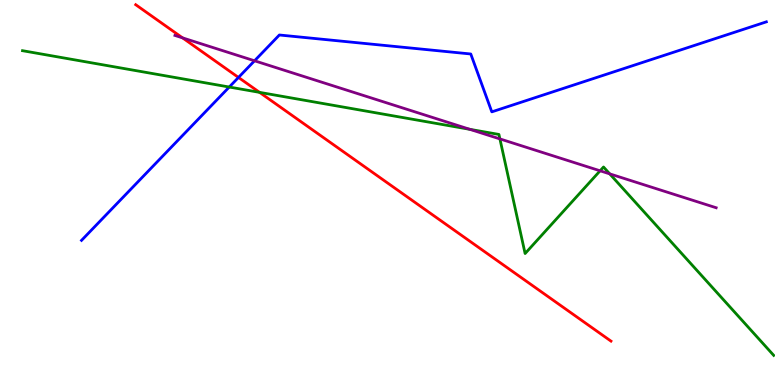[{'lines': ['blue', 'red'], 'intersections': [{'x': 3.08, 'y': 7.99}]}, {'lines': ['green', 'red'], 'intersections': [{'x': 3.35, 'y': 7.6}]}, {'lines': ['purple', 'red'], 'intersections': [{'x': 2.36, 'y': 9.02}]}, {'lines': ['blue', 'green'], 'intersections': [{'x': 2.96, 'y': 7.74}]}, {'lines': ['blue', 'purple'], 'intersections': [{'x': 3.28, 'y': 8.42}]}, {'lines': ['green', 'purple'], 'intersections': [{'x': 6.06, 'y': 6.64}, {'x': 6.45, 'y': 6.39}, {'x': 7.74, 'y': 5.56}, {'x': 7.87, 'y': 5.48}]}]